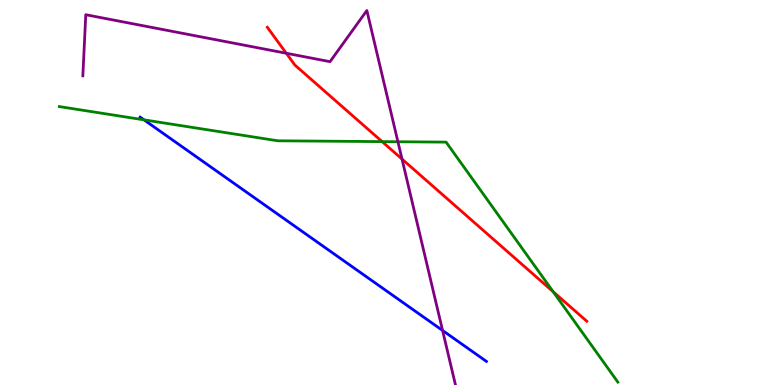[{'lines': ['blue', 'red'], 'intersections': []}, {'lines': ['green', 'red'], 'intersections': [{'x': 4.93, 'y': 6.32}, {'x': 7.14, 'y': 2.42}]}, {'lines': ['purple', 'red'], 'intersections': [{'x': 3.69, 'y': 8.62}, {'x': 5.19, 'y': 5.87}]}, {'lines': ['blue', 'green'], 'intersections': [{'x': 1.86, 'y': 6.89}]}, {'lines': ['blue', 'purple'], 'intersections': [{'x': 5.71, 'y': 1.42}]}, {'lines': ['green', 'purple'], 'intersections': [{'x': 5.13, 'y': 6.32}]}]